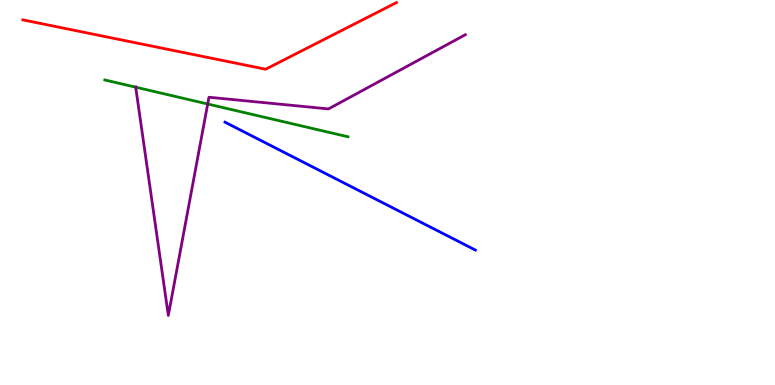[{'lines': ['blue', 'red'], 'intersections': []}, {'lines': ['green', 'red'], 'intersections': []}, {'lines': ['purple', 'red'], 'intersections': []}, {'lines': ['blue', 'green'], 'intersections': []}, {'lines': ['blue', 'purple'], 'intersections': []}, {'lines': ['green', 'purple'], 'intersections': [{'x': 1.75, 'y': 7.74}, {'x': 2.68, 'y': 7.3}]}]